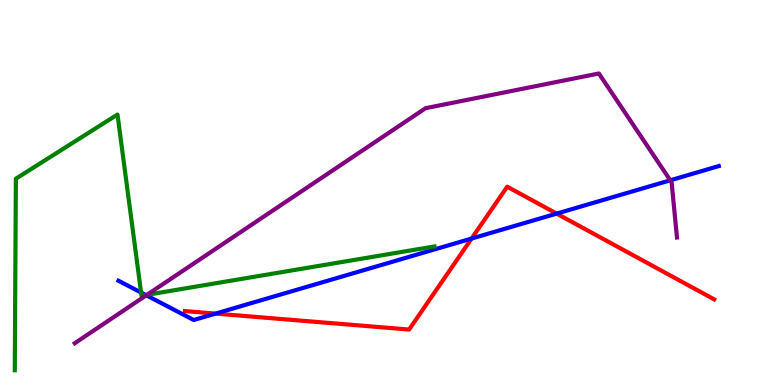[{'lines': ['blue', 'red'], 'intersections': [{'x': 2.78, 'y': 1.85}, {'x': 6.08, 'y': 3.8}, {'x': 7.18, 'y': 4.45}]}, {'lines': ['green', 'red'], 'intersections': []}, {'lines': ['purple', 'red'], 'intersections': []}, {'lines': ['blue', 'green'], 'intersections': [{'x': 1.82, 'y': 2.4}, {'x': 1.88, 'y': 2.34}]}, {'lines': ['blue', 'purple'], 'intersections': [{'x': 1.89, 'y': 2.33}, {'x': 8.65, 'y': 5.32}]}, {'lines': ['green', 'purple'], 'intersections': [{'x': 1.9, 'y': 2.34}]}]